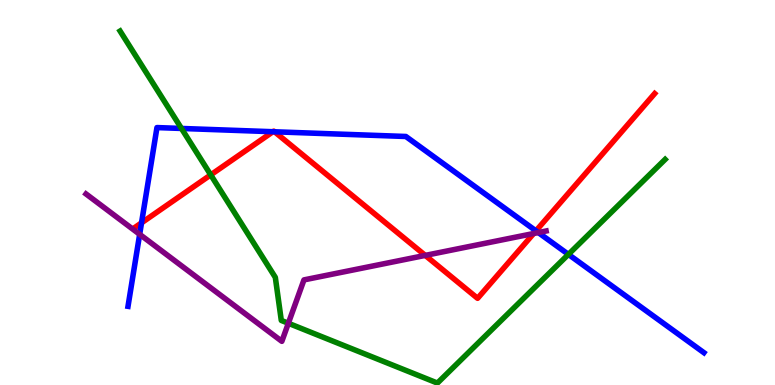[{'lines': ['blue', 'red'], 'intersections': [{'x': 1.83, 'y': 4.21}, {'x': 3.52, 'y': 6.58}, {'x': 3.54, 'y': 6.58}, {'x': 6.92, 'y': 4.0}]}, {'lines': ['green', 'red'], 'intersections': [{'x': 2.72, 'y': 5.46}]}, {'lines': ['purple', 'red'], 'intersections': [{'x': 5.49, 'y': 3.37}, {'x': 6.89, 'y': 3.93}]}, {'lines': ['blue', 'green'], 'intersections': [{'x': 2.34, 'y': 6.66}, {'x': 7.33, 'y': 3.39}]}, {'lines': ['blue', 'purple'], 'intersections': [{'x': 1.8, 'y': 3.91}, {'x': 6.95, 'y': 3.96}]}, {'lines': ['green', 'purple'], 'intersections': [{'x': 3.72, 'y': 1.6}]}]